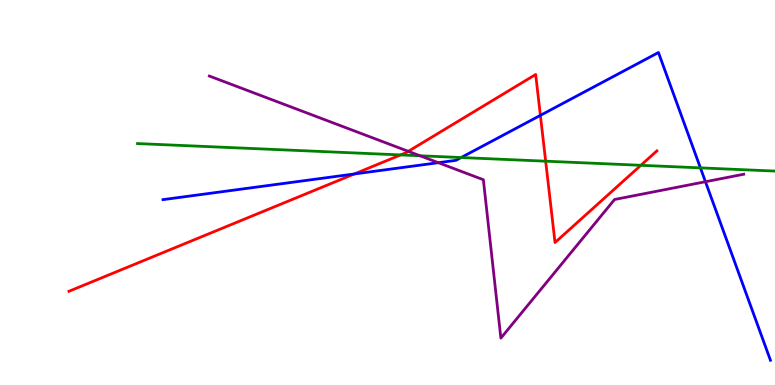[{'lines': ['blue', 'red'], 'intersections': [{'x': 4.57, 'y': 5.48}, {'x': 6.97, 'y': 7.0}]}, {'lines': ['green', 'red'], 'intersections': [{'x': 5.17, 'y': 5.98}, {'x': 7.04, 'y': 5.81}, {'x': 8.27, 'y': 5.71}]}, {'lines': ['purple', 'red'], 'intersections': [{'x': 5.27, 'y': 6.07}]}, {'lines': ['blue', 'green'], 'intersections': [{'x': 5.95, 'y': 5.91}, {'x': 9.04, 'y': 5.64}]}, {'lines': ['blue', 'purple'], 'intersections': [{'x': 5.66, 'y': 5.77}, {'x': 9.1, 'y': 5.28}]}, {'lines': ['green', 'purple'], 'intersections': [{'x': 5.42, 'y': 5.95}]}]